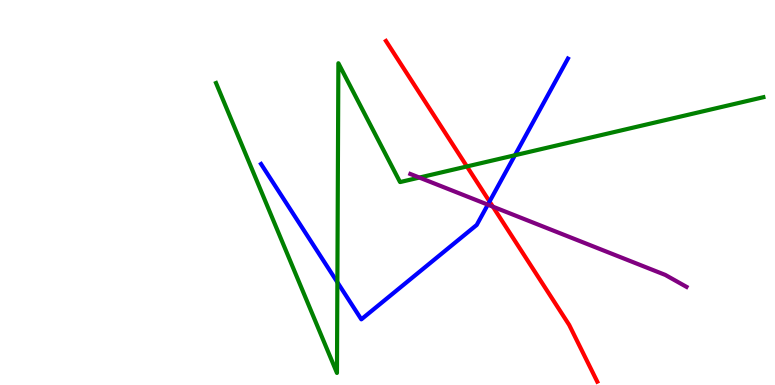[{'lines': ['blue', 'red'], 'intersections': [{'x': 6.32, 'y': 4.77}]}, {'lines': ['green', 'red'], 'intersections': [{'x': 6.02, 'y': 5.68}]}, {'lines': ['purple', 'red'], 'intersections': [{'x': 6.36, 'y': 4.63}]}, {'lines': ['blue', 'green'], 'intersections': [{'x': 4.35, 'y': 2.67}, {'x': 6.64, 'y': 5.97}]}, {'lines': ['blue', 'purple'], 'intersections': [{'x': 6.29, 'y': 4.68}]}, {'lines': ['green', 'purple'], 'intersections': [{'x': 5.41, 'y': 5.39}]}]